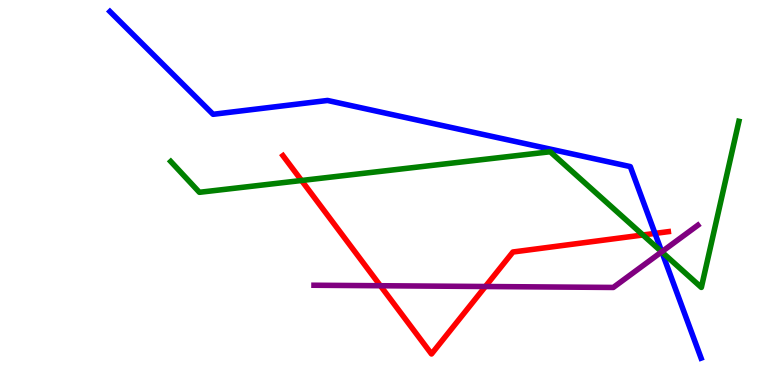[{'lines': ['blue', 'red'], 'intersections': [{'x': 8.45, 'y': 3.94}]}, {'lines': ['green', 'red'], 'intersections': [{'x': 3.89, 'y': 5.31}, {'x': 8.3, 'y': 3.9}]}, {'lines': ['purple', 'red'], 'intersections': [{'x': 4.91, 'y': 2.58}, {'x': 6.26, 'y': 2.56}]}, {'lines': ['blue', 'green'], 'intersections': [{'x': 8.54, 'y': 3.45}]}, {'lines': ['blue', 'purple'], 'intersections': [{'x': 8.54, 'y': 3.46}]}, {'lines': ['green', 'purple'], 'intersections': [{'x': 8.54, 'y': 3.46}]}]